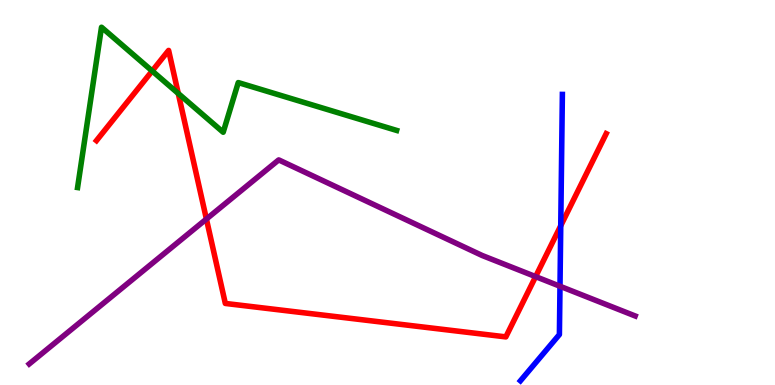[{'lines': ['blue', 'red'], 'intersections': [{'x': 7.24, 'y': 4.14}]}, {'lines': ['green', 'red'], 'intersections': [{'x': 1.96, 'y': 8.16}, {'x': 2.3, 'y': 7.57}]}, {'lines': ['purple', 'red'], 'intersections': [{'x': 2.66, 'y': 4.31}, {'x': 6.91, 'y': 2.82}]}, {'lines': ['blue', 'green'], 'intersections': []}, {'lines': ['blue', 'purple'], 'intersections': [{'x': 7.23, 'y': 2.56}]}, {'lines': ['green', 'purple'], 'intersections': []}]